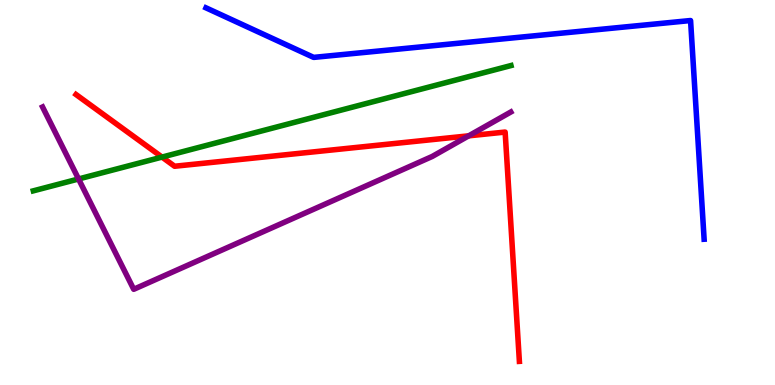[{'lines': ['blue', 'red'], 'intersections': []}, {'lines': ['green', 'red'], 'intersections': [{'x': 2.09, 'y': 5.92}]}, {'lines': ['purple', 'red'], 'intersections': [{'x': 6.05, 'y': 6.47}]}, {'lines': ['blue', 'green'], 'intersections': []}, {'lines': ['blue', 'purple'], 'intersections': []}, {'lines': ['green', 'purple'], 'intersections': [{'x': 1.01, 'y': 5.35}]}]